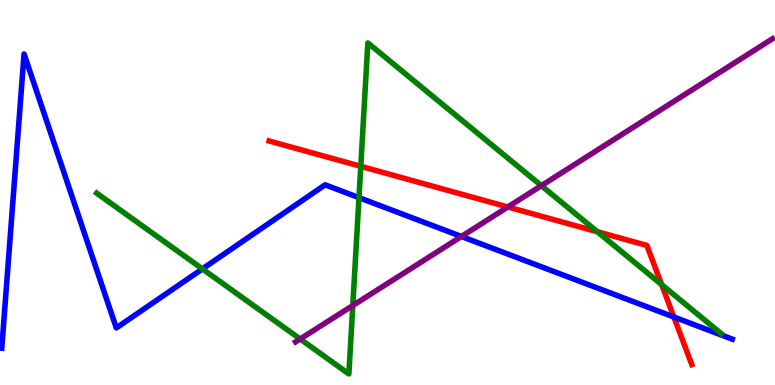[{'lines': ['blue', 'red'], 'intersections': [{'x': 8.69, 'y': 1.77}]}, {'lines': ['green', 'red'], 'intersections': [{'x': 4.66, 'y': 5.68}, {'x': 7.71, 'y': 3.98}, {'x': 8.54, 'y': 2.61}]}, {'lines': ['purple', 'red'], 'intersections': [{'x': 6.55, 'y': 4.62}]}, {'lines': ['blue', 'green'], 'intersections': [{'x': 2.61, 'y': 3.01}, {'x': 4.63, 'y': 4.87}]}, {'lines': ['blue', 'purple'], 'intersections': [{'x': 5.95, 'y': 3.86}]}, {'lines': ['green', 'purple'], 'intersections': [{'x': 3.87, 'y': 1.19}, {'x': 4.55, 'y': 2.06}, {'x': 6.99, 'y': 5.18}]}]